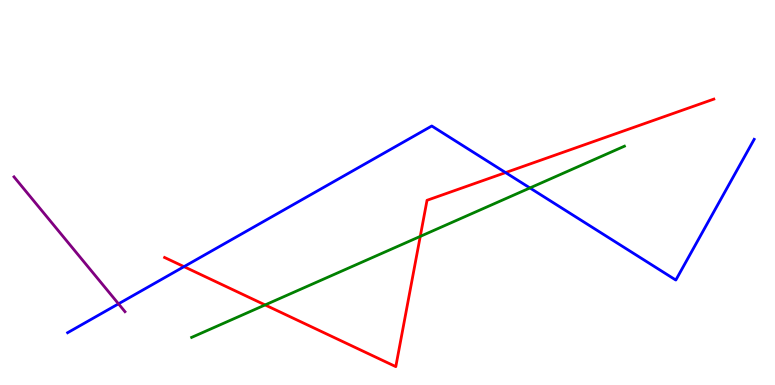[{'lines': ['blue', 'red'], 'intersections': [{'x': 2.37, 'y': 3.07}, {'x': 6.52, 'y': 5.52}]}, {'lines': ['green', 'red'], 'intersections': [{'x': 3.42, 'y': 2.08}, {'x': 5.42, 'y': 3.86}]}, {'lines': ['purple', 'red'], 'intersections': []}, {'lines': ['blue', 'green'], 'intersections': [{'x': 6.84, 'y': 5.12}]}, {'lines': ['blue', 'purple'], 'intersections': [{'x': 1.53, 'y': 2.11}]}, {'lines': ['green', 'purple'], 'intersections': []}]